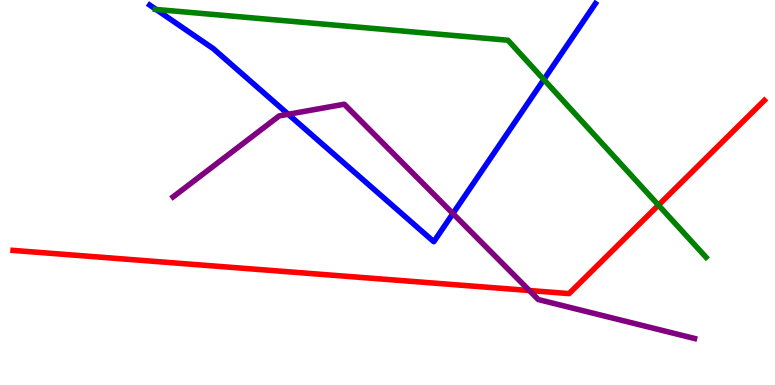[{'lines': ['blue', 'red'], 'intersections': []}, {'lines': ['green', 'red'], 'intersections': [{'x': 8.5, 'y': 4.67}]}, {'lines': ['purple', 'red'], 'intersections': [{'x': 6.83, 'y': 2.45}]}, {'lines': ['blue', 'green'], 'intersections': [{'x': 2.01, 'y': 9.75}, {'x': 7.02, 'y': 7.93}]}, {'lines': ['blue', 'purple'], 'intersections': [{'x': 3.72, 'y': 7.03}, {'x': 5.84, 'y': 4.45}]}, {'lines': ['green', 'purple'], 'intersections': []}]